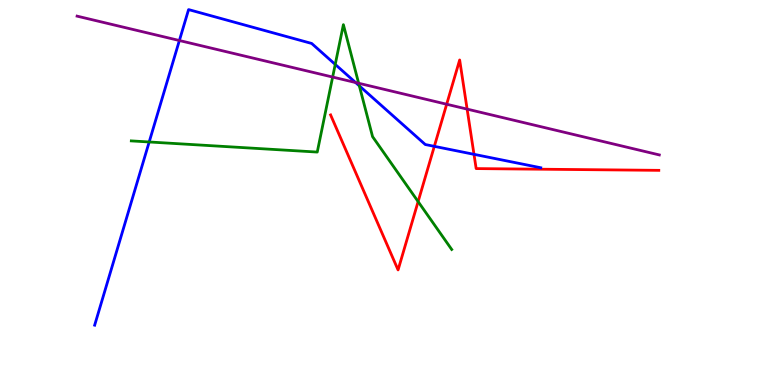[{'lines': ['blue', 'red'], 'intersections': [{'x': 5.6, 'y': 6.2}, {'x': 6.12, 'y': 5.99}]}, {'lines': ['green', 'red'], 'intersections': [{'x': 5.4, 'y': 4.76}]}, {'lines': ['purple', 'red'], 'intersections': [{'x': 5.76, 'y': 7.29}, {'x': 6.03, 'y': 7.17}]}, {'lines': ['blue', 'green'], 'intersections': [{'x': 1.92, 'y': 6.31}, {'x': 4.33, 'y': 8.33}, {'x': 4.64, 'y': 7.77}]}, {'lines': ['blue', 'purple'], 'intersections': [{'x': 2.31, 'y': 8.95}, {'x': 4.59, 'y': 7.86}]}, {'lines': ['green', 'purple'], 'intersections': [{'x': 4.29, 'y': 8.0}, {'x': 4.63, 'y': 7.84}]}]